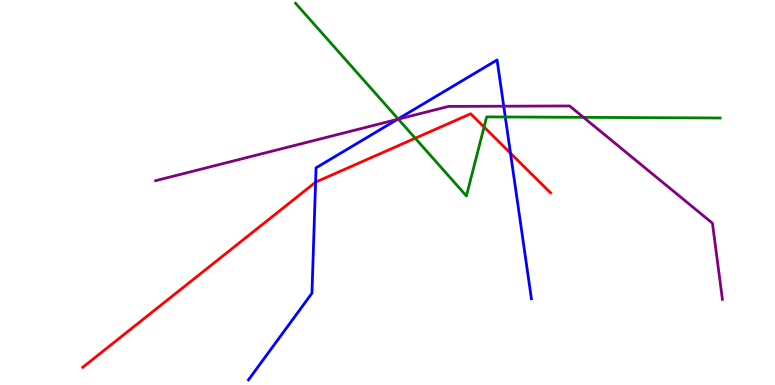[{'lines': ['blue', 'red'], 'intersections': [{'x': 4.07, 'y': 5.27}, {'x': 6.59, 'y': 6.02}]}, {'lines': ['green', 'red'], 'intersections': [{'x': 5.36, 'y': 6.41}, {'x': 6.25, 'y': 6.7}]}, {'lines': ['purple', 'red'], 'intersections': []}, {'lines': ['blue', 'green'], 'intersections': [{'x': 5.14, 'y': 6.91}, {'x': 6.52, 'y': 6.96}]}, {'lines': ['blue', 'purple'], 'intersections': [{'x': 5.13, 'y': 6.9}, {'x': 6.5, 'y': 7.24}]}, {'lines': ['green', 'purple'], 'intersections': [{'x': 5.14, 'y': 6.91}, {'x': 7.53, 'y': 6.95}]}]